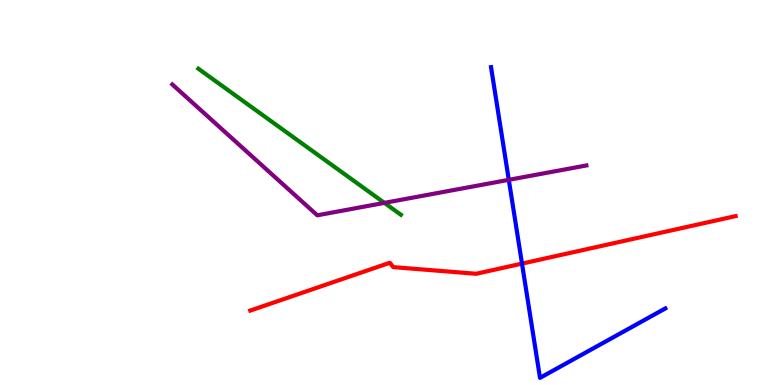[{'lines': ['blue', 'red'], 'intersections': [{'x': 6.74, 'y': 3.15}]}, {'lines': ['green', 'red'], 'intersections': []}, {'lines': ['purple', 'red'], 'intersections': []}, {'lines': ['blue', 'green'], 'intersections': []}, {'lines': ['blue', 'purple'], 'intersections': [{'x': 6.57, 'y': 5.33}]}, {'lines': ['green', 'purple'], 'intersections': [{'x': 4.96, 'y': 4.73}]}]